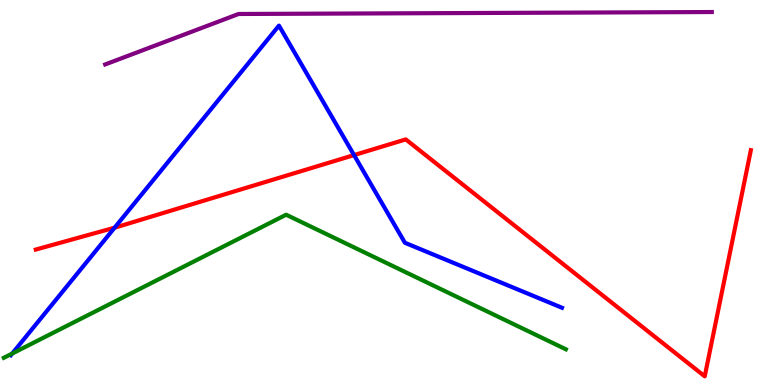[{'lines': ['blue', 'red'], 'intersections': [{'x': 1.48, 'y': 4.09}, {'x': 4.57, 'y': 5.97}]}, {'lines': ['green', 'red'], 'intersections': []}, {'lines': ['purple', 'red'], 'intersections': []}, {'lines': ['blue', 'green'], 'intersections': [{'x': 0.158, 'y': 0.817}]}, {'lines': ['blue', 'purple'], 'intersections': []}, {'lines': ['green', 'purple'], 'intersections': []}]